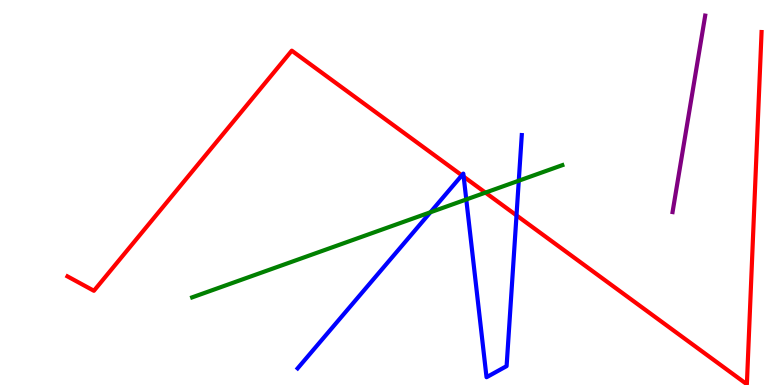[{'lines': ['blue', 'red'], 'intersections': [{'x': 5.96, 'y': 5.45}, {'x': 5.98, 'y': 5.41}, {'x': 6.66, 'y': 4.41}]}, {'lines': ['green', 'red'], 'intersections': [{'x': 6.26, 'y': 5.0}]}, {'lines': ['purple', 'red'], 'intersections': []}, {'lines': ['blue', 'green'], 'intersections': [{'x': 5.55, 'y': 4.49}, {'x': 6.02, 'y': 4.82}, {'x': 6.69, 'y': 5.31}]}, {'lines': ['blue', 'purple'], 'intersections': []}, {'lines': ['green', 'purple'], 'intersections': []}]